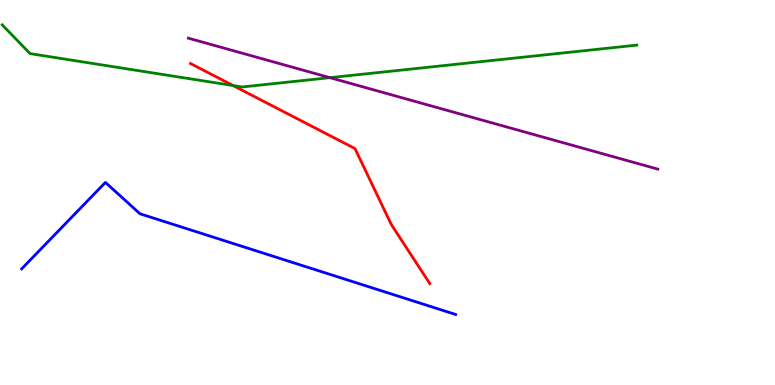[{'lines': ['blue', 'red'], 'intersections': []}, {'lines': ['green', 'red'], 'intersections': [{'x': 3.01, 'y': 7.78}]}, {'lines': ['purple', 'red'], 'intersections': []}, {'lines': ['blue', 'green'], 'intersections': []}, {'lines': ['blue', 'purple'], 'intersections': []}, {'lines': ['green', 'purple'], 'intersections': [{'x': 4.26, 'y': 7.98}]}]